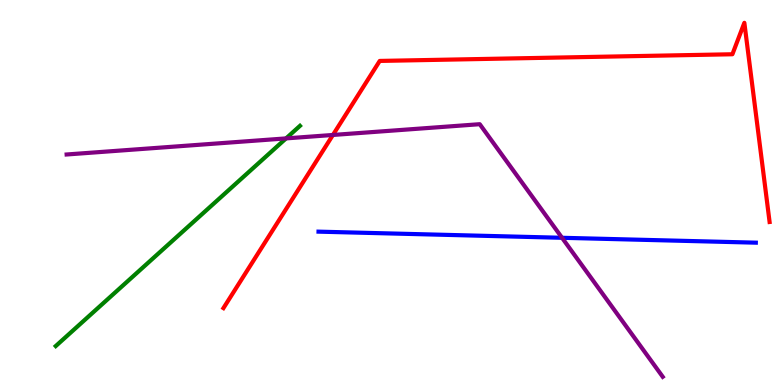[{'lines': ['blue', 'red'], 'intersections': []}, {'lines': ['green', 'red'], 'intersections': []}, {'lines': ['purple', 'red'], 'intersections': [{'x': 4.3, 'y': 6.49}]}, {'lines': ['blue', 'green'], 'intersections': []}, {'lines': ['blue', 'purple'], 'intersections': [{'x': 7.25, 'y': 3.82}]}, {'lines': ['green', 'purple'], 'intersections': [{'x': 3.69, 'y': 6.41}]}]